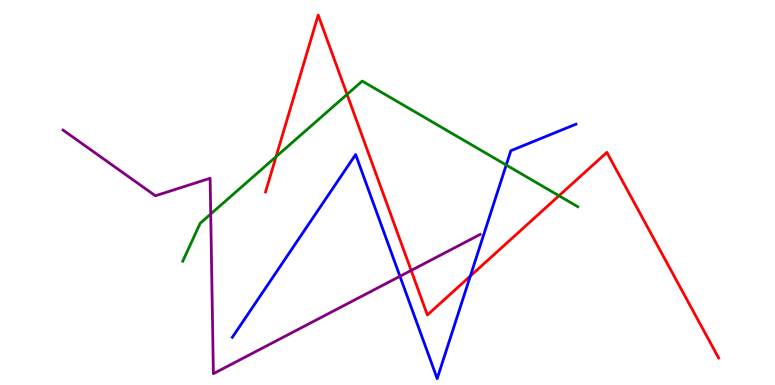[{'lines': ['blue', 'red'], 'intersections': [{'x': 6.07, 'y': 2.83}]}, {'lines': ['green', 'red'], 'intersections': [{'x': 3.56, 'y': 5.93}, {'x': 4.48, 'y': 7.55}, {'x': 7.21, 'y': 4.92}]}, {'lines': ['purple', 'red'], 'intersections': [{'x': 5.31, 'y': 2.98}]}, {'lines': ['blue', 'green'], 'intersections': [{'x': 6.53, 'y': 5.71}]}, {'lines': ['blue', 'purple'], 'intersections': [{'x': 5.16, 'y': 2.82}]}, {'lines': ['green', 'purple'], 'intersections': [{'x': 2.72, 'y': 4.44}]}]